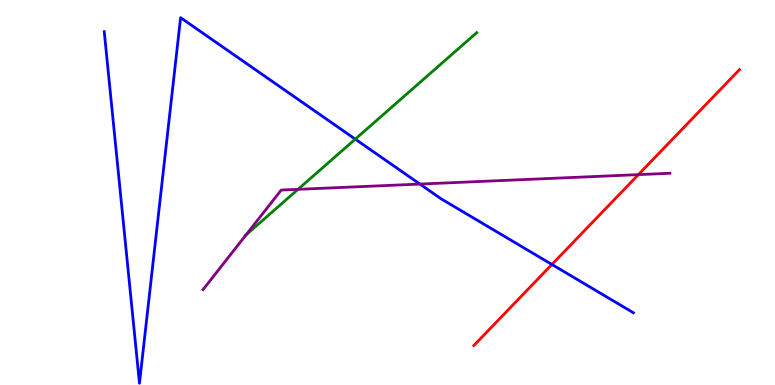[{'lines': ['blue', 'red'], 'intersections': [{'x': 7.12, 'y': 3.13}]}, {'lines': ['green', 'red'], 'intersections': []}, {'lines': ['purple', 'red'], 'intersections': [{'x': 8.24, 'y': 5.46}]}, {'lines': ['blue', 'green'], 'intersections': [{'x': 4.58, 'y': 6.39}]}, {'lines': ['blue', 'purple'], 'intersections': [{'x': 5.42, 'y': 5.22}]}, {'lines': ['green', 'purple'], 'intersections': [{'x': 3.17, 'y': 3.9}, {'x': 3.85, 'y': 5.08}]}]